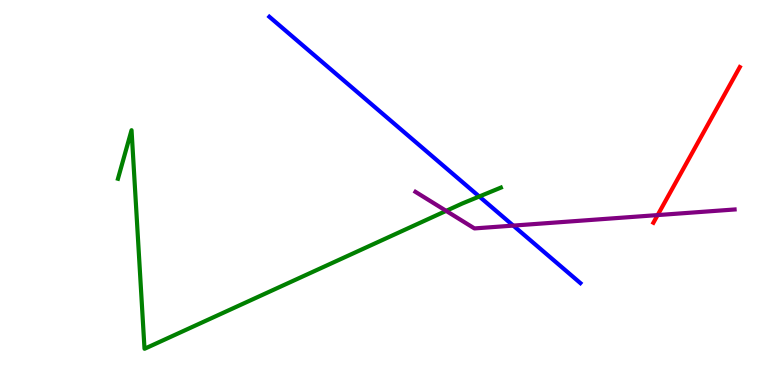[{'lines': ['blue', 'red'], 'intersections': []}, {'lines': ['green', 'red'], 'intersections': []}, {'lines': ['purple', 'red'], 'intersections': [{'x': 8.49, 'y': 4.41}]}, {'lines': ['blue', 'green'], 'intersections': [{'x': 6.18, 'y': 4.9}]}, {'lines': ['blue', 'purple'], 'intersections': [{'x': 6.62, 'y': 4.14}]}, {'lines': ['green', 'purple'], 'intersections': [{'x': 5.76, 'y': 4.52}]}]